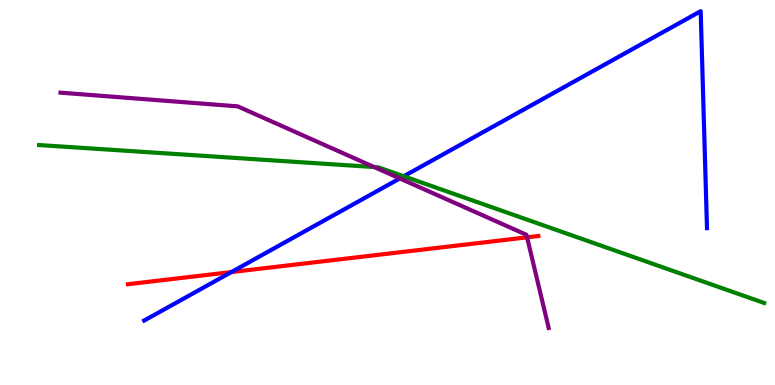[{'lines': ['blue', 'red'], 'intersections': [{'x': 2.99, 'y': 2.93}]}, {'lines': ['green', 'red'], 'intersections': []}, {'lines': ['purple', 'red'], 'intersections': [{'x': 6.8, 'y': 3.84}]}, {'lines': ['blue', 'green'], 'intersections': [{'x': 5.21, 'y': 5.42}]}, {'lines': ['blue', 'purple'], 'intersections': [{'x': 5.16, 'y': 5.36}]}, {'lines': ['green', 'purple'], 'intersections': [{'x': 4.83, 'y': 5.66}]}]